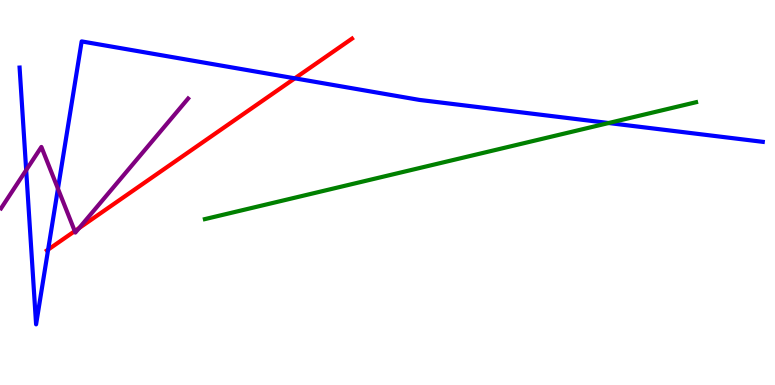[{'lines': ['blue', 'red'], 'intersections': [{'x': 0.621, 'y': 3.52}, {'x': 3.8, 'y': 7.97}]}, {'lines': ['green', 'red'], 'intersections': []}, {'lines': ['purple', 'red'], 'intersections': [{'x': 0.965, 'y': 4.0}, {'x': 1.02, 'y': 4.07}]}, {'lines': ['blue', 'green'], 'intersections': [{'x': 7.85, 'y': 6.8}]}, {'lines': ['blue', 'purple'], 'intersections': [{'x': 0.338, 'y': 5.58}, {'x': 0.748, 'y': 5.1}]}, {'lines': ['green', 'purple'], 'intersections': []}]